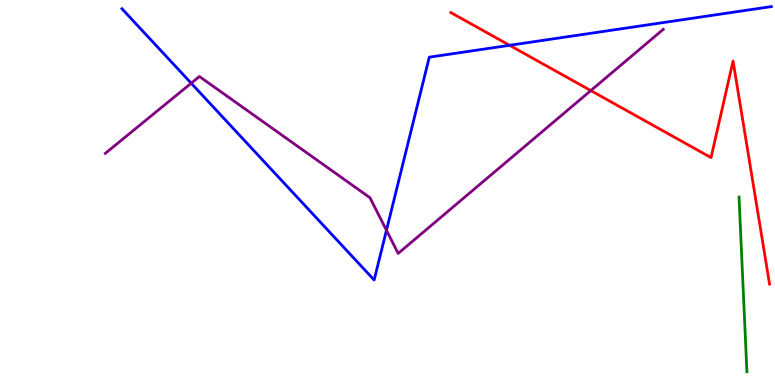[{'lines': ['blue', 'red'], 'intersections': [{'x': 6.57, 'y': 8.82}]}, {'lines': ['green', 'red'], 'intersections': []}, {'lines': ['purple', 'red'], 'intersections': [{'x': 7.62, 'y': 7.65}]}, {'lines': ['blue', 'green'], 'intersections': []}, {'lines': ['blue', 'purple'], 'intersections': [{'x': 2.47, 'y': 7.84}, {'x': 4.99, 'y': 4.02}]}, {'lines': ['green', 'purple'], 'intersections': []}]